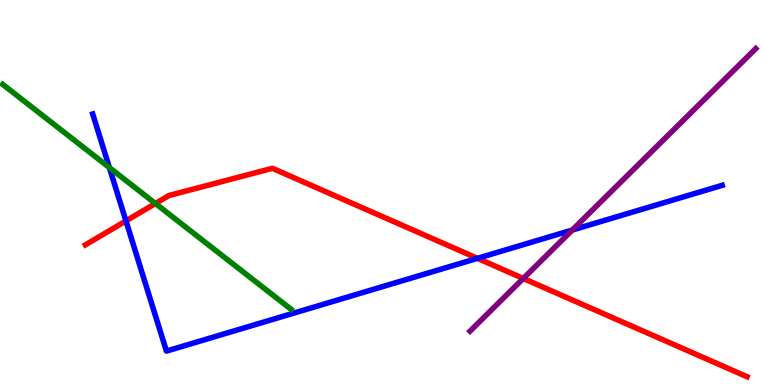[{'lines': ['blue', 'red'], 'intersections': [{'x': 1.63, 'y': 4.26}, {'x': 6.16, 'y': 3.29}]}, {'lines': ['green', 'red'], 'intersections': [{'x': 2.01, 'y': 4.71}]}, {'lines': ['purple', 'red'], 'intersections': [{'x': 6.75, 'y': 2.77}]}, {'lines': ['blue', 'green'], 'intersections': [{'x': 1.41, 'y': 5.65}]}, {'lines': ['blue', 'purple'], 'intersections': [{'x': 7.38, 'y': 4.02}]}, {'lines': ['green', 'purple'], 'intersections': []}]